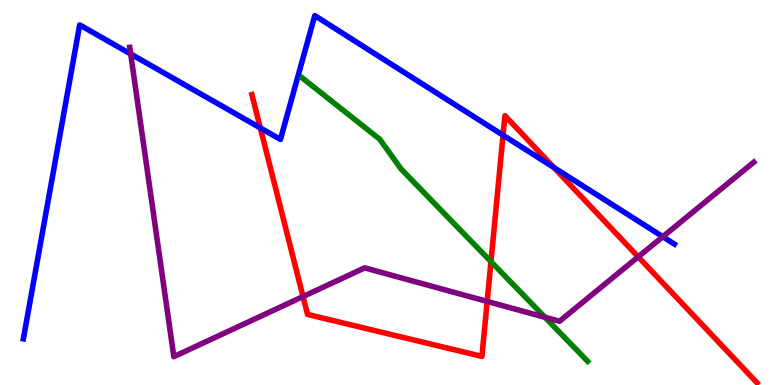[{'lines': ['blue', 'red'], 'intersections': [{'x': 3.36, 'y': 6.68}, {'x': 6.49, 'y': 6.49}, {'x': 7.15, 'y': 5.65}]}, {'lines': ['green', 'red'], 'intersections': [{'x': 6.34, 'y': 3.2}]}, {'lines': ['purple', 'red'], 'intersections': [{'x': 3.91, 'y': 2.3}, {'x': 6.29, 'y': 2.17}, {'x': 8.23, 'y': 3.33}]}, {'lines': ['blue', 'green'], 'intersections': []}, {'lines': ['blue', 'purple'], 'intersections': [{'x': 1.69, 'y': 8.6}, {'x': 8.55, 'y': 3.85}]}, {'lines': ['green', 'purple'], 'intersections': [{'x': 7.03, 'y': 1.76}]}]